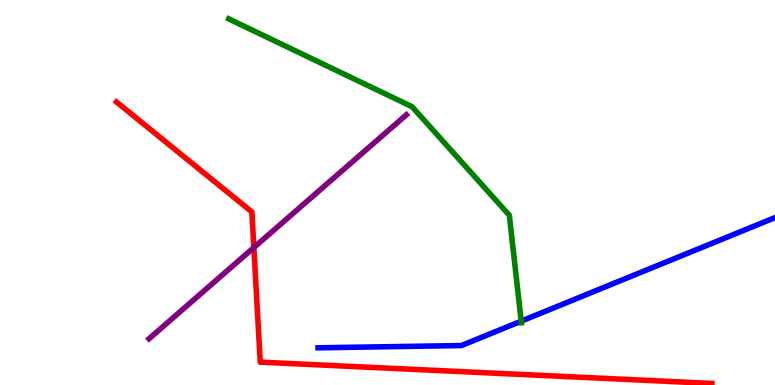[{'lines': ['blue', 'red'], 'intersections': []}, {'lines': ['green', 'red'], 'intersections': []}, {'lines': ['purple', 'red'], 'intersections': [{'x': 3.28, 'y': 3.57}]}, {'lines': ['blue', 'green'], 'intersections': [{'x': 6.73, 'y': 1.66}]}, {'lines': ['blue', 'purple'], 'intersections': []}, {'lines': ['green', 'purple'], 'intersections': []}]